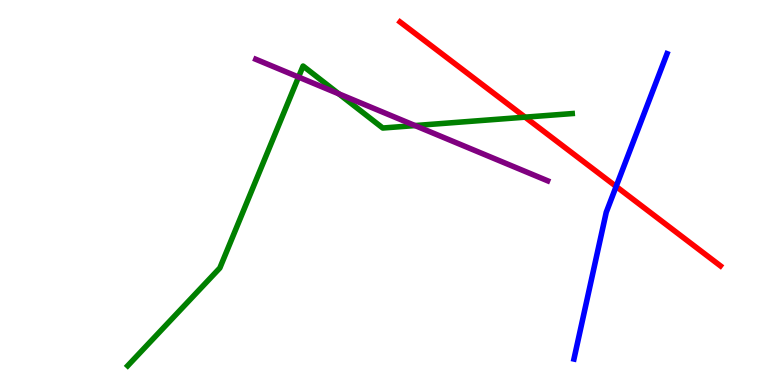[{'lines': ['blue', 'red'], 'intersections': [{'x': 7.95, 'y': 5.16}]}, {'lines': ['green', 'red'], 'intersections': [{'x': 6.78, 'y': 6.96}]}, {'lines': ['purple', 'red'], 'intersections': []}, {'lines': ['blue', 'green'], 'intersections': []}, {'lines': ['blue', 'purple'], 'intersections': []}, {'lines': ['green', 'purple'], 'intersections': [{'x': 3.85, 'y': 8.0}, {'x': 4.37, 'y': 7.56}, {'x': 5.35, 'y': 6.74}]}]